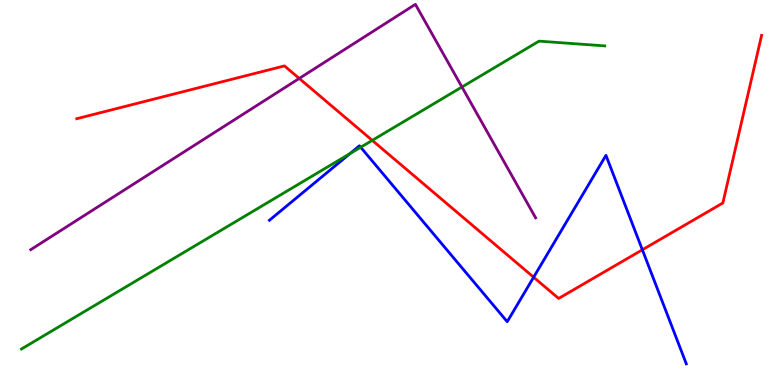[{'lines': ['blue', 'red'], 'intersections': [{'x': 6.89, 'y': 2.8}, {'x': 8.29, 'y': 3.51}]}, {'lines': ['green', 'red'], 'intersections': [{'x': 4.8, 'y': 6.35}]}, {'lines': ['purple', 'red'], 'intersections': [{'x': 3.86, 'y': 7.96}]}, {'lines': ['blue', 'green'], 'intersections': [{'x': 4.52, 'y': 6.01}, {'x': 4.65, 'y': 6.18}]}, {'lines': ['blue', 'purple'], 'intersections': []}, {'lines': ['green', 'purple'], 'intersections': [{'x': 5.96, 'y': 7.74}]}]